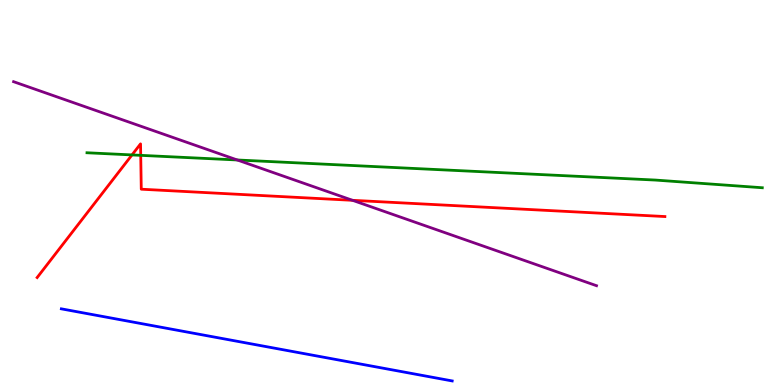[{'lines': ['blue', 'red'], 'intersections': []}, {'lines': ['green', 'red'], 'intersections': [{'x': 1.7, 'y': 5.98}, {'x': 1.82, 'y': 5.97}]}, {'lines': ['purple', 'red'], 'intersections': [{'x': 4.55, 'y': 4.8}]}, {'lines': ['blue', 'green'], 'intersections': []}, {'lines': ['blue', 'purple'], 'intersections': []}, {'lines': ['green', 'purple'], 'intersections': [{'x': 3.06, 'y': 5.84}]}]